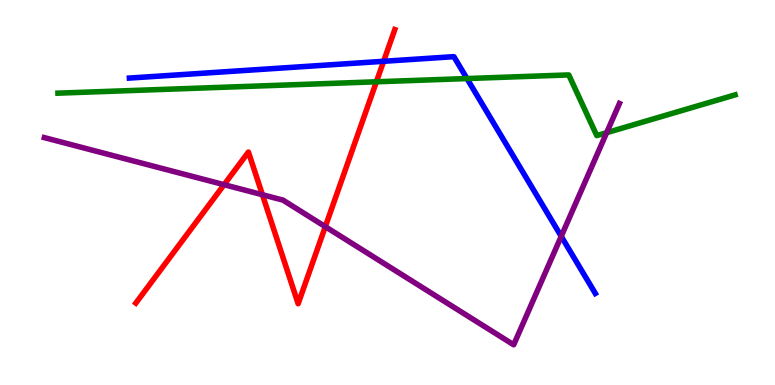[{'lines': ['blue', 'red'], 'intersections': [{'x': 4.95, 'y': 8.41}]}, {'lines': ['green', 'red'], 'intersections': [{'x': 4.86, 'y': 7.88}]}, {'lines': ['purple', 'red'], 'intersections': [{'x': 2.89, 'y': 5.2}, {'x': 3.39, 'y': 4.94}, {'x': 4.2, 'y': 4.11}]}, {'lines': ['blue', 'green'], 'intersections': [{'x': 6.03, 'y': 7.96}]}, {'lines': ['blue', 'purple'], 'intersections': [{'x': 7.24, 'y': 3.86}]}, {'lines': ['green', 'purple'], 'intersections': [{'x': 7.83, 'y': 6.55}]}]